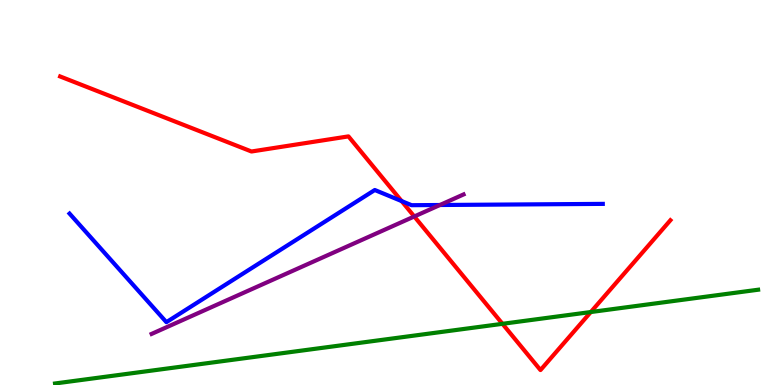[{'lines': ['blue', 'red'], 'intersections': [{'x': 5.18, 'y': 4.78}]}, {'lines': ['green', 'red'], 'intersections': [{'x': 6.48, 'y': 1.59}, {'x': 7.62, 'y': 1.9}]}, {'lines': ['purple', 'red'], 'intersections': [{'x': 5.35, 'y': 4.38}]}, {'lines': ['blue', 'green'], 'intersections': []}, {'lines': ['blue', 'purple'], 'intersections': [{'x': 5.68, 'y': 4.68}]}, {'lines': ['green', 'purple'], 'intersections': []}]